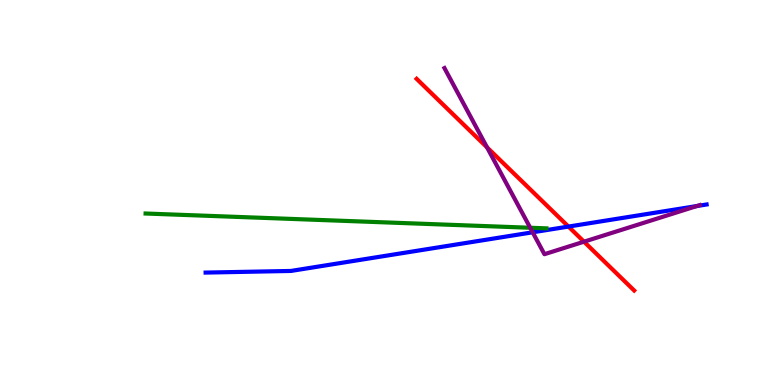[{'lines': ['blue', 'red'], 'intersections': [{'x': 7.33, 'y': 4.11}]}, {'lines': ['green', 'red'], 'intersections': []}, {'lines': ['purple', 'red'], 'intersections': [{'x': 6.28, 'y': 6.17}, {'x': 7.54, 'y': 3.72}]}, {'lines': ['blue', 'green'], 'intersections': []}, {'lines': ['blue', 'purple'], 'intersections': [{'x': 6.87, 'y': 3.97}, {'x': 8.99, 'y': 4.65}]}, {'lines': ['green', 'purple'], 'intersections': [{'x': 6.84, 'y': 4.08}]}]